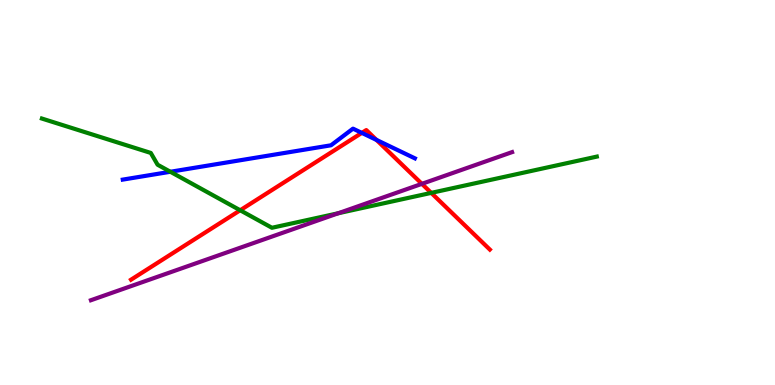[{'lines': ['blue', 'red'], 'intersections': [{'x': 4.67, 'y': 6.55}, {'x': 4.86, 'y': 6.37}]}, {'lines': ['green', 'red'], 'intersections': [{'x': 3.1, 'y': 4.54}, {'x': 5.56, 'y': 4.99}]}, {'lines': ['purple', 'red'], 'intersections': [{'x': 5.44, 'y': 5.22}]}, {'lines': ['blue', 'green'], 'intersections': [{'x': 2.2, 'y': 5.54}]}, {'lines': ['blue', 'purple'], 'intersections': []}, {'lines': ['green', 'purple'], 'intersections': [{'x': 4.36, 'y': 4.46}]}]